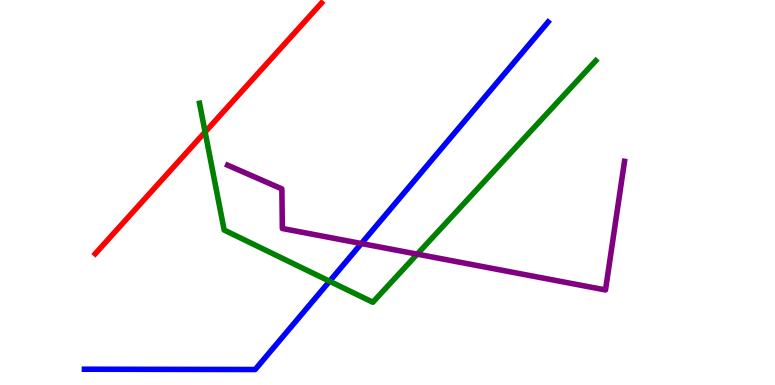[{'lines': ['blue', 'red'], 'intersections': []}, {'lines': ['green', 'red'], 'intersections': [{'x': 2.65, 'y': 6.57}]}, {'lines': ['purple', 'red'], 'intersections': []}, {'lines': ['blue', 'green'], 'intersections': [{'x': 4.25, 'y': 2.69}]}, {'lines': ['blue', 'purple'], 'intersections': [{'x': 4.66, 'y': 3.67}]}, {'lines': ['green', 'purple'], 'intersections': [{'x': 5.38, 'y': 3.4}]}]